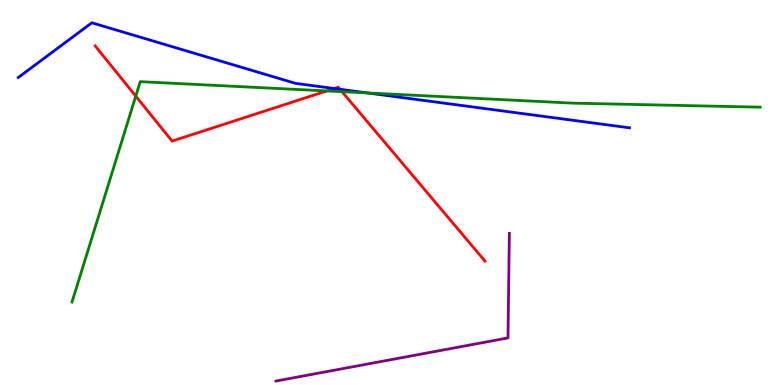[{'lines': ['blue', 'red'], 'intersections': [{'x': 4.31, 'y': 7.7}, {'x': 4.39, 'y': 7.68}]}, {'lines': ['green', 'red'], 'intersections': [{'x': 1.75, 'y': 7.5}, {'x': 4.22, 'y': 7.64}, {'x': 4.41, 'y': 7.62}]}, {'lines': ['purple', 'red'], 'intersections': []}, {'lines': ['blue', 'green'], 'intersections': [{'x': 4.74, 'y': 7.59}]}, {'lines': ['blue', 'purple'], 'intersections': []}, {'lines': ['green', 'purple'], 'intersections': []}]